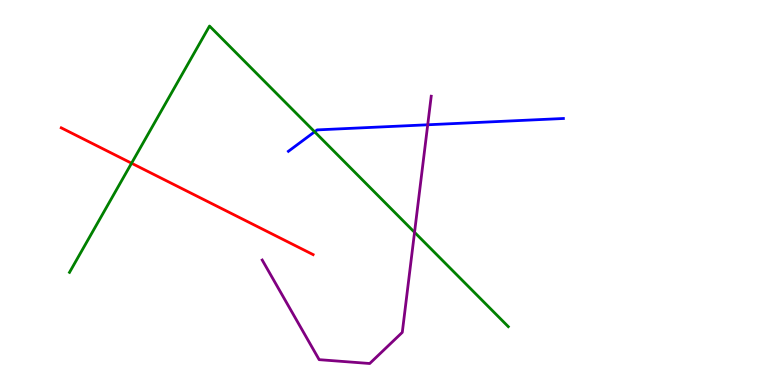[{'lines': ['blue', 'red'], 'intersections': []}, {'lines': ['green', 'red'], 'intersections': [{'x': 1.7, 'y': 5.76}]}, {'lines': ['purple', 'red'], 'intersections': []}, {'lines': ['blue', 'green'], 'intersections': [{'x': 4.06, 'y': 6.58}]}, {'lines': ['blue', 'purple'], 'intersections': [{'x': 5.52, 'y': 6.76}]}, {'lines': ['green', 'purple'], 'intersections': [{'x': 5.35, 'y': 3.97}]}]